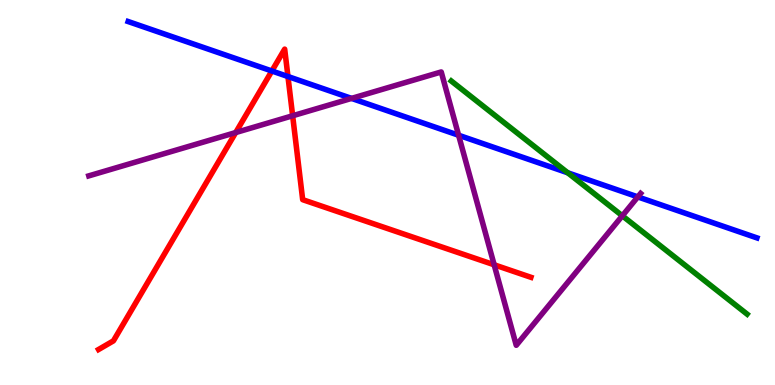[{'lines': ['blue', 'red'], 'intersections': [{'x': 3.51, 'y': 8.16}, {'x': 3.72, 'y': 8.01}]}, {'lines': ['green', 'red'], 'intersections': []}, {'lines': ['purple', 'red'], 'intersections': [{'x': 3.04, 'y': 6.56}, {'x': 3.78, 'y': 6.99}, {'x': 6.38, 'y': 3.12}]}, {'lines': ['blue', 'green'], 'intersections': [{'x': 7.33, 'y': 5.51}]}, {'lines': ['blue', 'purple'], 'intersections': [{'x': 4.54, 'y': 7.44}, {'x': 5.92, 'y': 6.49}, {'x': 8.23, 'y': 4.89}]}, {'lines': ['green', 'purple'], 'intersections': [{'x': 8.03, 'y': 4.39}]}]